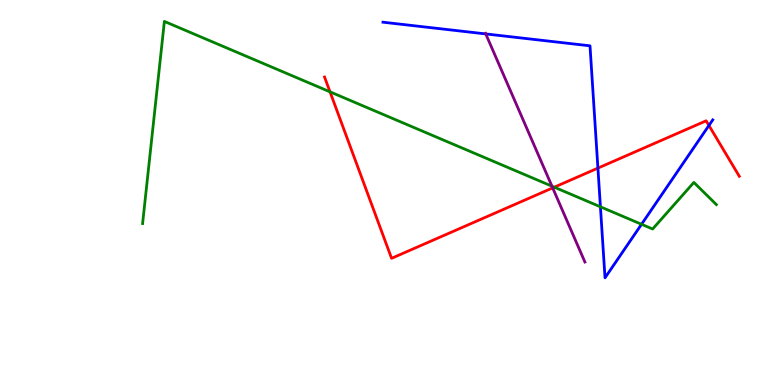[{'lines': ['blue', 'red'], 'intersections': [{'x': 7.72, 'y': 5.63}, {'x': 9.15, 'y': 6.74}]}, {'lines': ['green', 'red'], 'intersections': [{'x': 4.26, 'y': 7.61}, {'x': 7.15, 'y': 5.14}]}, {'lines': ['purple', 'red'], 'intersections': [{'x': 7.13, 'y': 5.12}]}, {'lines': ['blue', 'green'], 'intersections': [{'x': 7.75, 'y': 4.63}, {'x': 8.28, 'y': 4.17}]}, {'lines': ['blue', 'purple'], 'intersections': [{'x': 6.27, 'y': 9.12}]}, {'lines': ['green', 'purple'], 'intersections': [{'x': 7.12, 'y': 5.16}]}]